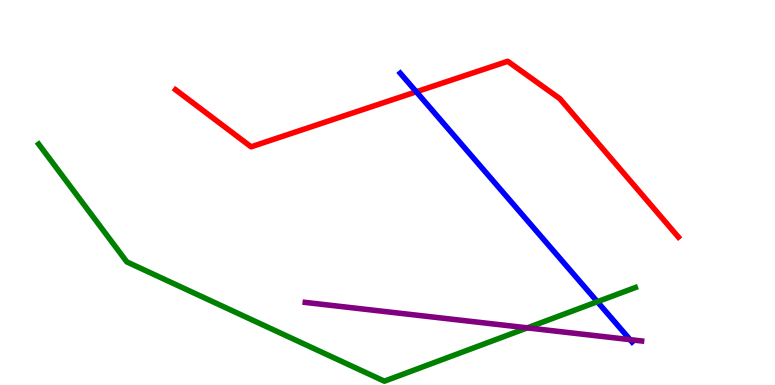[{'lines': ['blue', 'red'], 'intersections': [{'x': 5.37, 'y': 7.62}]}, {'lines': ['green', 'red'], 'intersections': []}, {'lines': ['purple', 'red'], 'intersections': []}, {'lines': ['blue', 'green'], 'intersections': [{'x': 7.71, 'y': 2.16}]}, {'lines': ['blue', 'purple'], 'intersections': [{'x': 8.13, 'y': 1.18}]}, {'lines': ['green', 'purple'], 'intersections': [{'x': 6.8, 'y': 1.48}]}]